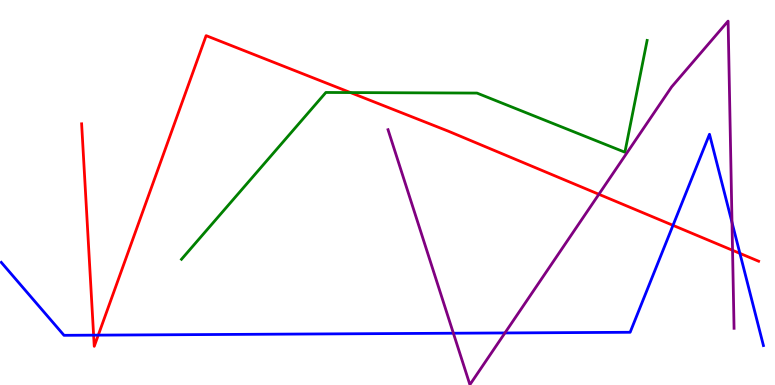[{'lines': ['blue', 'red'], 'intersections': [{'x': 1.21, 'y': 1.29}, {'x': 1.27, 'y': 1.3}, {'x': 8.68, 'y': 4.15}, {'x': 9.55, 'y': 3.42}]}, {'lines': ['green', 'red'], 'intersections': [{'x': 4.52, 'y': 7.6}]}, {'lines': ['purple', 'red'], 'intersections': [{'x': 7.73, 'y': 4.95}, {'x': 9.45, 'y': 3.5}]}, {'lines': ['blue', 'green'], 'intersections': []}, {'lines': ['blue', 'purple'], 'intersections': [{'x': 5.85, 'y': 1.34}, {'x': 6.52, 'y': 1.35}, {'x': 9.45, 'y': 4.22}]}, {'lines': ['green', 'purple'], 'intersections': []}]